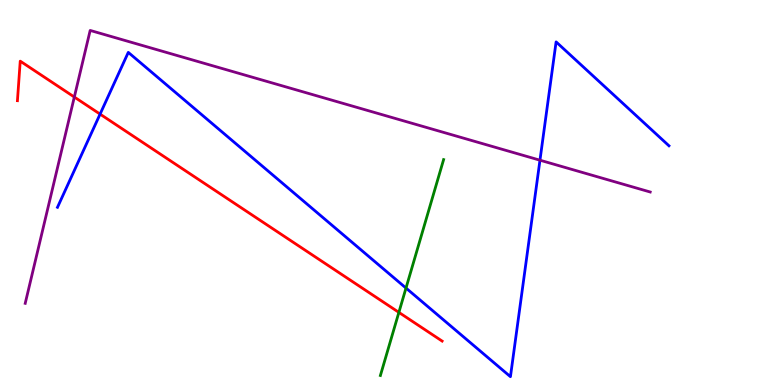[{'lines': ['blue', 'red'], 'intersections': [{'x': 1.29, 'y': 7.04}]}, {'lines': ['green', 'red'], 'intersections': [{'x': 5.15, 'y': 1.89}]}, {'lines': ['purple', 'red'], 'intersections': [{'x': 0.959, 'y': 7.48}]}, {'lines': ['blue', 'green'], 'intersections': [{'x': 5.24, 'y': 2.52}]}, {'lines': ['blue', 'purple'], 'intersections': [{'x': 6.97, 'y': 5.84}]}, {'lines': ['green', 'purple'], 'intersections': []}]